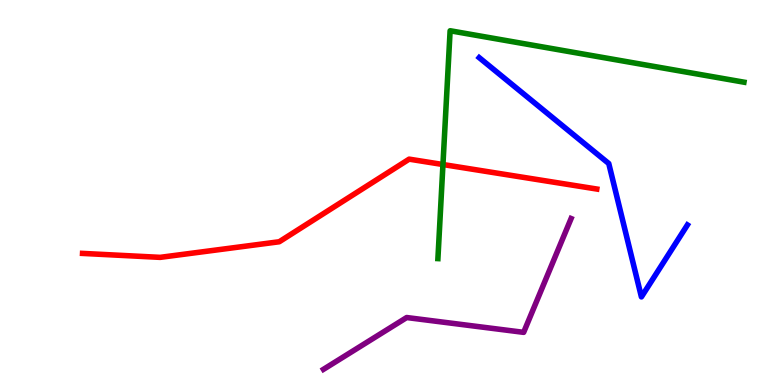[{'lines': ['blue', 'red'], 'intersections': []}, {'lines': ['green', 'red'], 'intersections': [{'x': 5.72, 'y': 5.73}]}, {'lines': ['purple', 'red'], 'intersections': []}, {'lines': ['blue', 'green'], 'intersections': []}, {'lines': ['blue', 'purple'], 'intersections': []}, {'lines': ['green', 'purple'], 'intersections': []}]